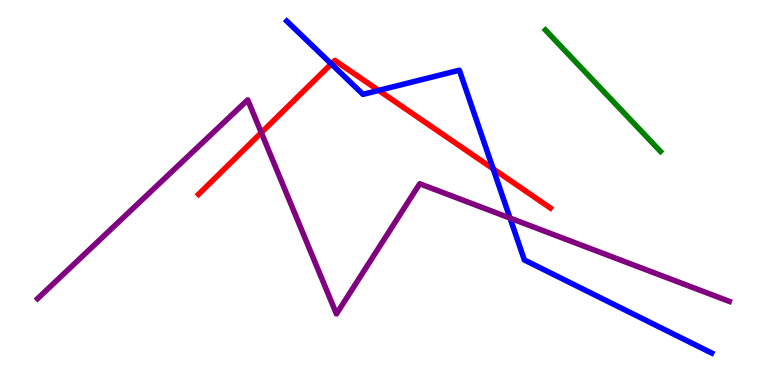[{'lines': ['blue', 'red'], 'intersections': [{'x': 4.27, 'y': 8.34}, {'x': 4.89, 'y': 7.65}, {'x': 6.36, 'y': 5.62}]}, {'lines': ['green', 'red'], 'intersections': []}, {'lines': ['purple', 'red'], 'intersections': [{'x': 3.37, 'y': 6.55}]}, {'lines': ['blue', 'green'], 'intersections': []}, {'lines': ['blue', 'purple'], 'intersections': [{'x': 6.58, 'y': 4.34}]}, {'lines': ['green', 'purple'], 'intersections': []}]